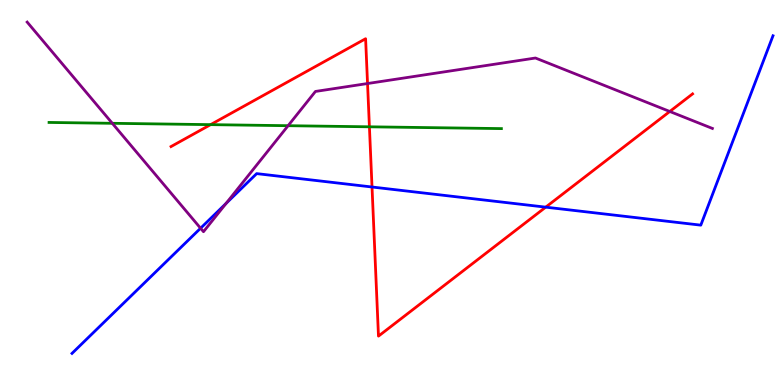[{'lines': ['blue', 'red'], 'intersections': [{'x': 4.8, 'y': 5.14}, {'x': 7.04, 'y': 4.62}]}, {'lines': ['green', 'red'], 'intersections': [{'x': 2.72, 'y': 6.76}, {'x': 4.77, 'y': 6.71}]}, {'lines': ['purple', 'red'], 'intersections': [{'x': 4.74, 'y': 7.83}, {'x': 8.64, 'y': 7.1}]}, {'lines': ['blue', 'green'], 'intersections': []}, {'lines': ['blue', 'purple'], 'intersections': [{'x': 2.59, 'y': 4.07}, {'x': 2.92, 'y': 4.72}]}, {'lines': ['green', 'purple'], 'intersections': [{'x': 1.45, 'y': 6.8}, {'x': 3.72, 'y': 6.74}]}]